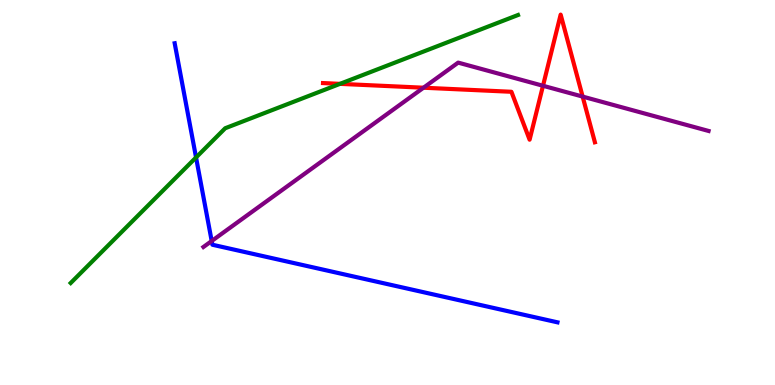[{'lines': ['blue', 'red'], 'intersections': []}, {'lines': ['green', 'red'], 'intersections': [{'x': 4.39, 'y': 7.82}]}, {'lines': ['purple', 'red'], 'intersections': [{'x': 5.46, 'y': 7.72}, {'x': 7.01, 'y': 7.77}, {'x': 7.52, 'y': 7.49}]}, {'lines': ['blue', 'green'], 'intersections': [{'x': 2.53, 'y': 5.91}]}, {'lines': ['blue', 'purple'], 'intersections': [{'x': 2.73, 'y': 3.74}]}, {'lines': ['green', 'purple'], 'intersections': []}]